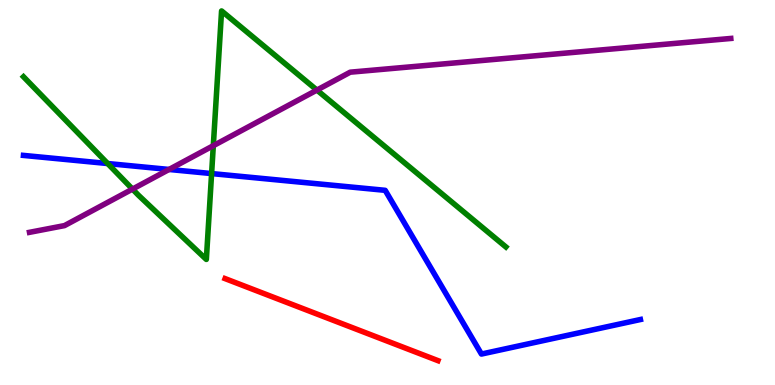[{'lines': ['blue', 'red'], 'intersections': []}, {'lines': ['green', 'red'], 'intersections': []}, {'lines': ['purple', 'red'], 'intersections': []}, {'lines': ['blue', 'green'], 'intersections': [{'x': 1.39, 'y': 5.75}, {'x': 2.73, 'y': 5.49}]}, {'lines': ['blue', 'purple'], 'intersections': [{'x': 2.18, 'y': 5.6}]}, {'lines': ['green', 'purple'], 'intersections': [{'x': 1.71, 'y': 5.09}, {'x': 2.75, 'y': 6.22}, {'x': 4.09, 'y': 7.66}]}]